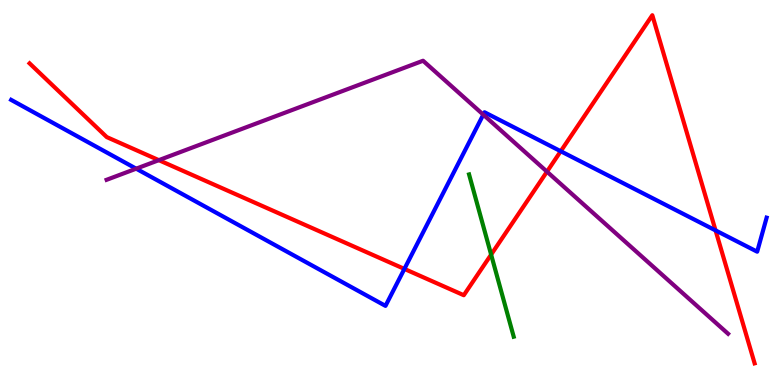[{'lines': ['blue', 'red'], 'intersections': [{'x': 5.22, 'y': 3.02}, {'x': 7.24, 'y': 6.07}, {'x': 9.23, 'y': 4.02}]}, {'lines': ['green', 'red'], 'intersections': [{'x': 6.34, 'y': 3.39}]}, {'lines': ['purple', 'red'], 'intersections': [{'x': 2.05, 'y': 5.84}, {'x': 7.06, 'y': 5.54}]}, {'lines': ['blue', 'green'], 'intersections': []}, {'lines': ['blue', 'purple'], 'intersections': [{'x': 1.76, 'y': 5.62}, {'x': 6.24, 'y': 7.02}]}, {'lines': ['green', 'purple'], 'intersections': []}]